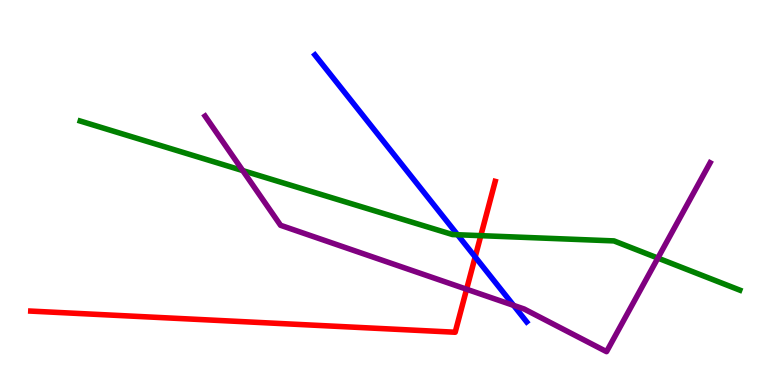[{'lines': ['blue', 'red'], 'intersections': [{'x': 6.13, 'y': 3.33}]}, {'lines': ['green', 'red'], 'intersections': [{'x': 6.2, 'y': 3.88}]}, {'lines': ['purple', 'red'], 'intersections': [{'x': 6.02, 'y': 2.49}]}, {'lines': ['blue', 'green'], 'intersections': [{'x': 5.9, 'y': 3.9}]}, {'lines': ['blue', 'purple'], 'intersections': [{'x': 6.63, 'y': 2.07}]}, {'lines': ['green', 'purple'], 'intersections': [{'x': 3.13, 'y': 5.57}, {'x': 8.49, 'y': 3.3}]}]